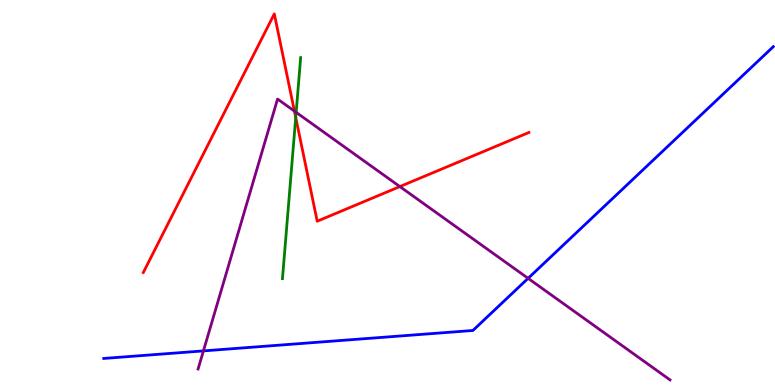[{'lines': ['blue', 'red'], 'intersections': []}, {'lines': ['green', 'red'], 'intersections': [{'x': 3.82, 'y': 6.95}]}, {'lines': ['purple', 'red'], 'intersections': [{'x': 3.8, 'y': 7.11}, {'x': 5.16, 'y': 5.15}]}, {'lines': ['blue', 'green'], 'intersections': []}, {'lines': ['blue', 'purple'], 'intersections': [{'x': 2.62, 'y': 0.886}, {'x': 6.81, 'y': 2.77}]}, {'lines': ['green', 'purple'], 'intersections': [{'x': 3.82, 'y': 7.08}]}]